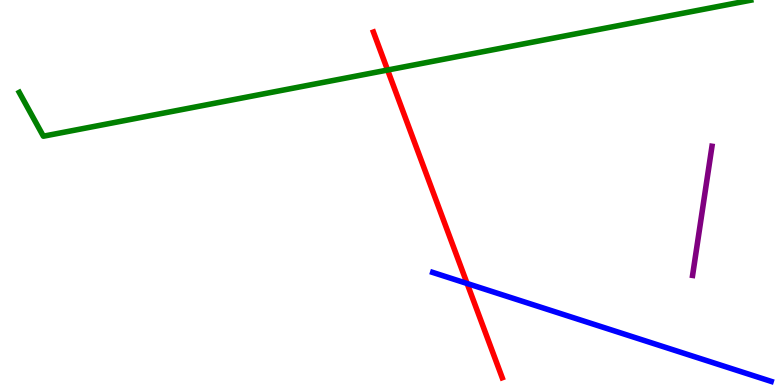[{'lines': ['blue', 'red'], 'intersections': [{'x': 6.03, 'y': 2.64}]}, {'lines': ['green', 'red'], 'intersections': [{'x': 5.0, 'y': 8.18}]}, {'lines': ['purple', 'red'], 'intersections': []}, {'lines': ['blue', 'green'], 'intersections': []}, {'lines': ['blue', 'purple'], 'intersections': []}, {'lines': ['green', 'purple'], 'intersections': []}]